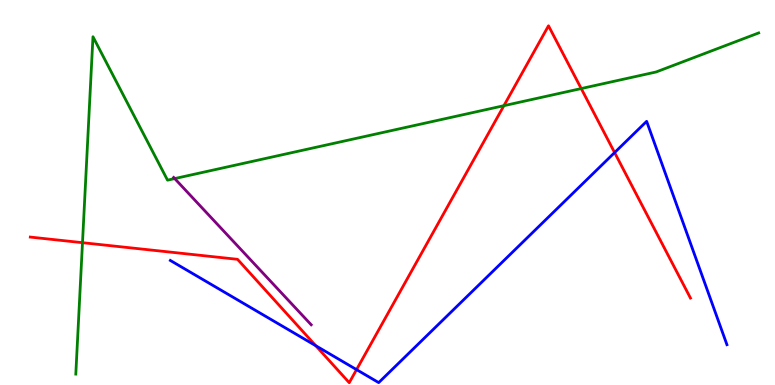[{'lines': ['blue', 'red'], 'intersections': [{'x': 4.07, 'y': 1.02}, {'x': 4.6, 'y': 0.399}, {'x': 7.93, 'y': 6.04}]}, {'lines': ['green', 'red'], 'intersections': [{'x': 1.06, 'y': 3.7}, {'x': 6.5, 'y': 7.25}, {'x': 7.5, 'y': 7.7}]}, {'lines': ['purple', 'red'], 'intersections': []}, {'lines': ['blue', 'green'], 'intersections': []}, {'lines': ['blue', 'purple'], 'intersections': []}, {'lines': ['green', 'purple'], 'intersections': [{'x': 2.25, 'y': 5.36}]}]